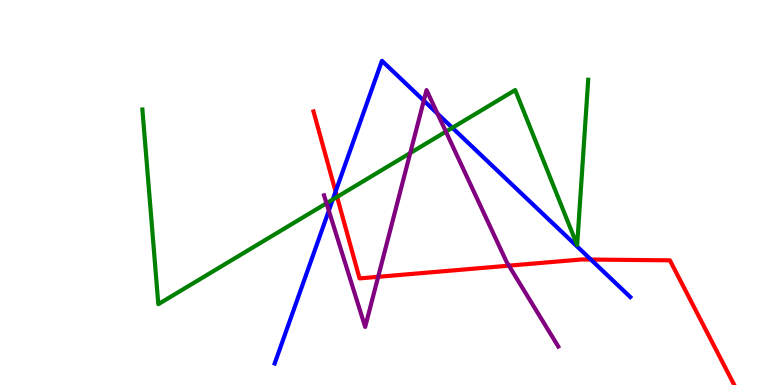[{'lines': ['blue', 'red'], 'intersections': [{'x': 4.33, 'y': 5.02}, {'x': 7.62, 'y': 3.26}]}, {'lines': ['green', 'red'], 'intersections': [{'x': 4.35, 'y': 4.88}]}, {'lines': ['purple', 'red'], 'intersections': [{'x': 4.88, 'y': 2.81}, {'x': 6.57, 'y': 3.1}]}, {'lines': ['blue', 'green'], 'intersections': [{'x': 4.29, 'y': 4.82}, {'x': 5.84, 'y': 6.68}]}, {'lines': ['blue', 'purple'], 'intersections': [{'x': 4.24, 'y': 4.53}, {'x': 5.47, 'y': 7.39}, {'x': 5.65, 'y': 7.05}]}, {'lines': ['green', 'purple'], 'intersections': [{'x': 4.21, 'y': 4.72}, {'x': 5.29, 'y': 6.02}, {'x': 5.75, 'y': 6.58}]}]